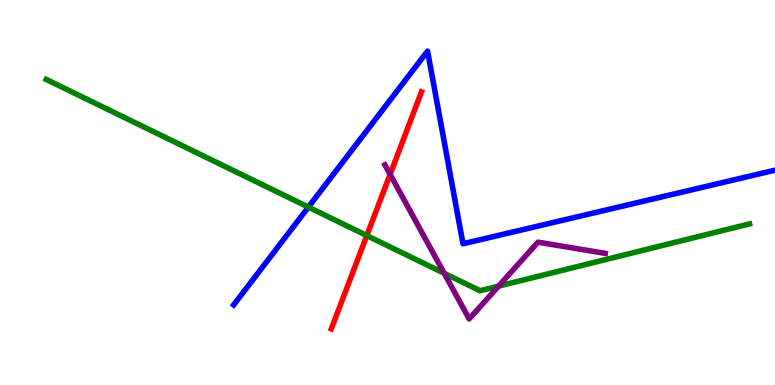[{'lines': ['blue', 'red'], 'intersections': []}, {'lines': ['green', 'red'], 'intersections': [{'x': 4.73, 'y': 3.88}]}, {'lines': ['purple', 'red'], 'intersections': [{'x': 5.03, 'y': 5.47}]}, {'lines': ['blue', 'green'], 'intersections': [{'x': 3.98, 'y': 4.62}]}, {'lines': ['blue', 'purple'], 'intersections': []}, {'lines': ['green', 'purple'], 'intersections': [{'x': 5.73, 'y': 2.9}, {'x': 6.43, 'y': 2.57}]}]